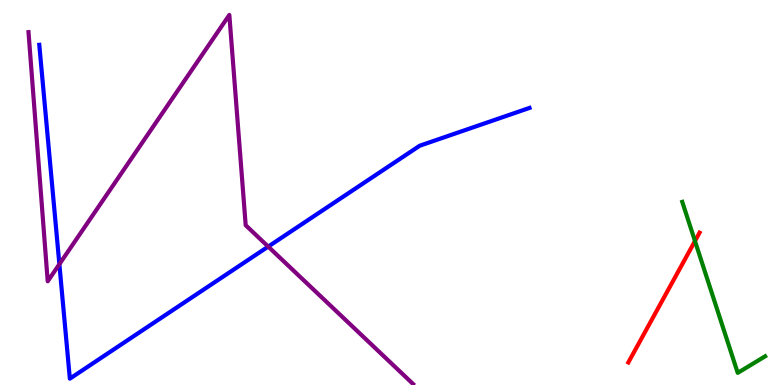[{'lines': ['blue', 'red'], 'intersections': []}, {'lines': ['green', 'red'], 'intersections': [{'x': 8.97, 'y': 3.74}]}, {'lines': ['purple', 'red'], 'intersections': []}, {'lines': ['blue', 'green'], 'intersections': []}, {'lines': ['blue', 'purple'], 'intersections': [{'x': 0.766, 'y': 3.14}, {'x': 3.46, 'y': 3.59}]}, {'lines': ['green', 'purple'], 'intersections': []}]